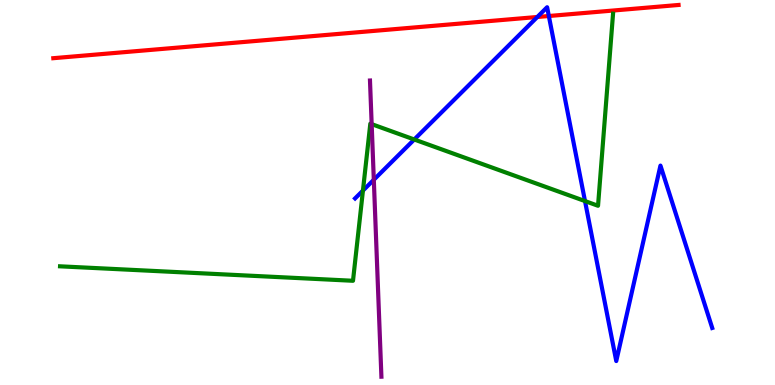[{'lines': ['blue', 'red'], 'intersections': [{'x': 6.93, 'y': 9.56}, {'x': 7.08, 'y': 9.58}]}, {'lines': ['green', 'red'], 'intersections': []}, {'lines': ['purple', 'red'], 'intersections': []}, {'lines': ['blue', 'green'], 'intersections': [{'x': 4.68, 'y': 5.05}, {'x': 5.35, 'y': 6.38}, {'x': 7.55, 'y': 4.78}]}, {'lines': ['blue', 'purple'], 'intersections': [{'x': 4.82, 'y': 5.33}]}, {'lines': ['green', 'purple'], 'intersections': [{'x': 4.8, 'y': 6.78}]}]